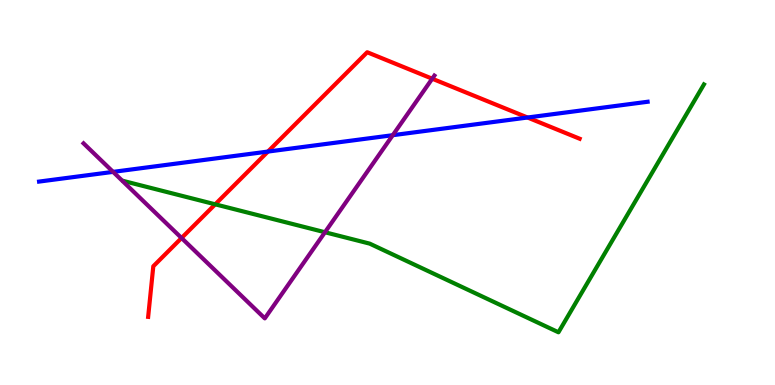[{'lines': ['blue', 'red'], 'intersections': [{'x': 3.46, 'y': 6.06}, {'x': 6.81, 'y': 6.95}]}, {'lines': ['green', 'red'], 'intersections': [{'x': 2.78, 'y': 4.69}]}, {'lines': ['purple', 'red'], 'intersections': [{'x': 2.34, 'y': 3.82}, {'x': 5.58, 'y': 7.96}]}, {'lines': ['blue', 'green'], 'intersections': []}, {'lines': ['blue', 'purple'], 'intersections': [{'x': 1.46, 'y': 5.54}, {'x': 5.07, 'y': 6.49}]}, {'lines': ['green', 'purple'], 'intersections': [{'x': 4.19, 'y': 3.97}]}]